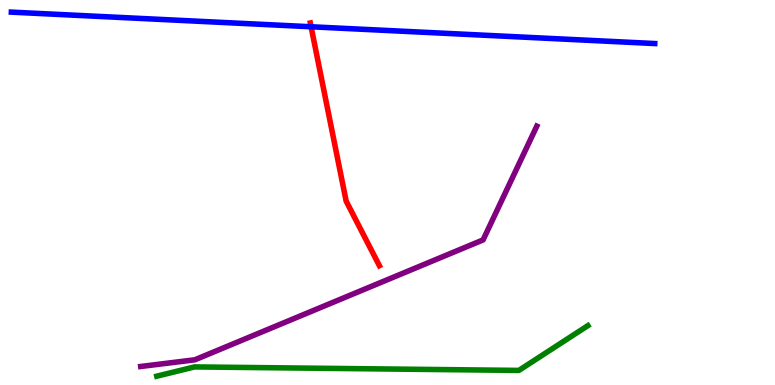[{'lines': ['blue', 'red'], 'intersections': [{'x': 4.01, 'y': 9.3}]}, {'lines': ['green', 'red'], 'intersections': []}, {'lines': ['purple', 'red'], 'intersections': []}, {'lines': ['blue', 'green'], 'intersections': []}, {'lines': ['blue', 'purple'], 'intersections': []}, {'lines': ['green', 'purple'], 'intersections': []}]